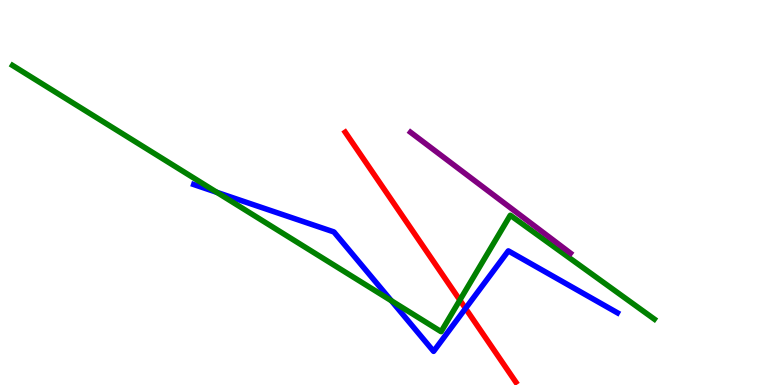[{'lines': ['blue', 'red'], 'intersections': [{'x': 6.01, 'y': 1.99}]}, {'lines': ['green', 'red'], 'intersections': [{'x': 5.93, 'y': 2.21}]}, {'lines': ['purple', 'red'], 'intersections': []}, {'lines': ['blue', 'green'], 'intersections': [{'x': 2.8, 'y': 5.0}, {'x': 5.05, 'y': 2.19}]}, {'lines': ['blue', 'purple'], 'intersections': []}, {'lines': ['green', 'purple'], 'intersections': []}]